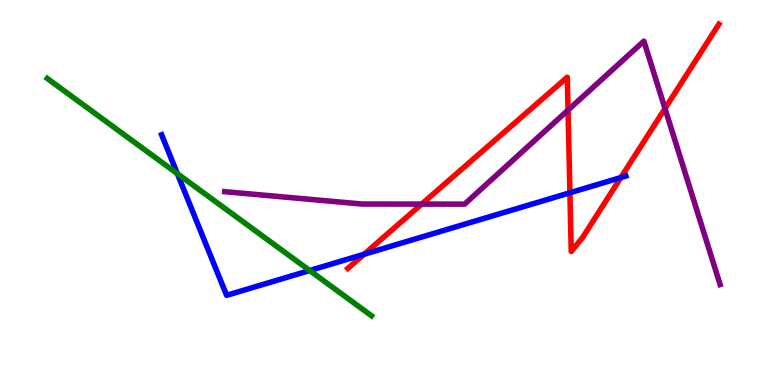[{'lines': ['blue', 'red'], 'intersections': [{'x': 4.7, 'y': 3.4}, {'x': 7.35, 'y': 4.99}, {'x': 8.01, 'y': 5.39}]}, {'lines': ['green', 'red'], 'intersections': []}, {'lines': ['purple', 'red'], 'intersections': [{'x': 5.44, 'y': 4.7}, {'x': 7.33, 'y': 7.14}, {'x': 8.58, 'y': 7.18}]}, {'lines': ['blue', 'green'], 'intersections': [{'x': 2.29, 'y': 5.49}, {'x': 4.0, 'y': 2.97}]}, {'lines': ['blue', 'purple'], 'intersections': []}, {'lines': ['green', 'purple'], 'intersections': []}]